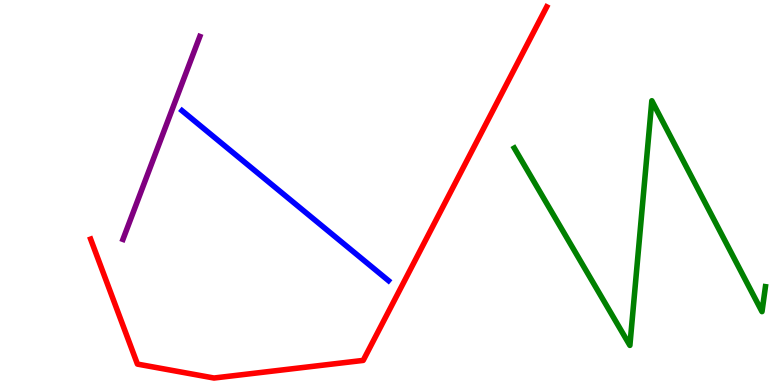[{'lines': ['blue', 'red'], 'intersections': []}, {'lines': ['green', 'red'], 'intersections': []}, {'lines': ['purple', 'red'], 'intersections': []}, {'lines': ['blue', 'green'], 'intersections': []}, {'lines': ['blue', 'purple'], 'intersections': []}, {'lines': ['green', 'purple'], 'intersections': []}]